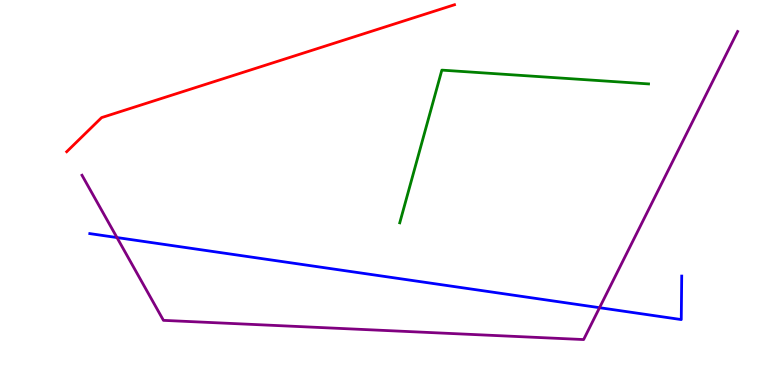[{'lines': ['blue', 'red'], 'intersections': []}, {'lines': ['green', 'red'], 'intersections': []}, {'lines': ['purple', 'red'], 'intersections': []}, {'lines': ['blue', 'green'], 'intersections': []}, {'lines': ['blue', 'purple'], 'intersections': [{'x': 1.51, 'y': 3.83}, {'x': 7.74, 'y': 2.01}]}, {'lines': ['green', 'purple'], 'intersections': []}]